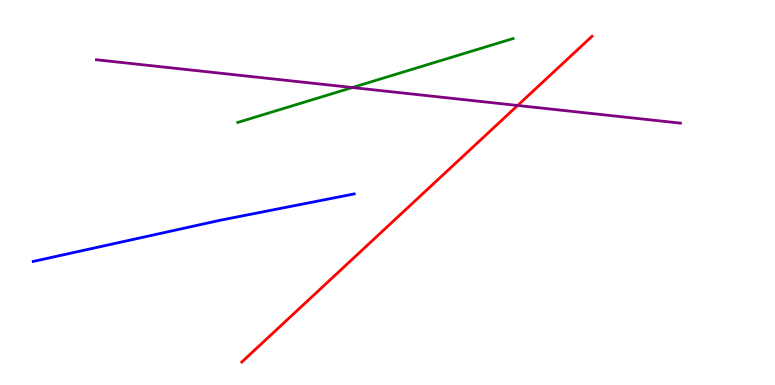[{'lines': ['blue', 'red'], 'intersections': []}, {'lines': ['green', 'red'], 'intersections': []}, {'lines': ['purple', 'red'], 'intersections': [{'x': 6.68, 'y': 7.26}]}, {'lines': ['blue', 'green'], 'intersections': []}, {'lines': ['blue', 'purple'], 'intersections': []}, {'lines': ['green', 'purple'], 'intersections': [{'x': 4.55, 'y': 7.73}]}]